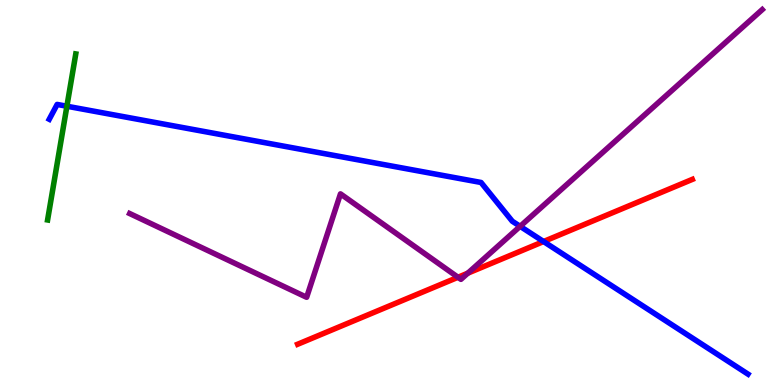[{'lines': ['blue', 'red'], 'intersections': [{'x': 7.01, 'y': 3.73}]}, {'lines': ['green', 'red'], 'intersections': []}, {'lines': ['purple', 'red'], 'intersections': [{'x': 5.91, 'y': 2.8}, {'x': 6.04, 'y': 2.9}]}, {'lines': ['blue', 'green'], 'intersections': [{'x': 0.863, 'y': 7.24}]}, {'lines': ['blue', 'purple'], 'intersections': [{'x': 6.71, 'y': 4.12}]}, {'lines': ['green', 'purple'], 'intersections': []}]